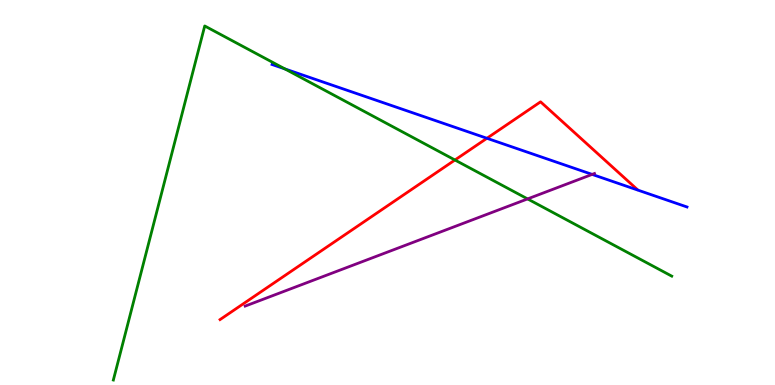[{'lines': ['blue', 'red'], 'intersections': [{'x': 6.28, 'y': 6.41}]}, {'lines': ['green', 'red'], 'intersections': [{'x': 5.87, 'y': 5.84}]}, {'lines': ['purple', 'red'], 'intersections': []}, {'lines': ['blue', 'green'], 'intersections': [{'x': 3.68, 'y': 8.21}]}, {'lines': ['blue', 'purple'], 'intersections': [{'x': 7.64, 'y': 5.47}]}, {'lines': ['green', 'purple'], 'intersections': [{'x': 6.81, 'y': 4.83}]}]